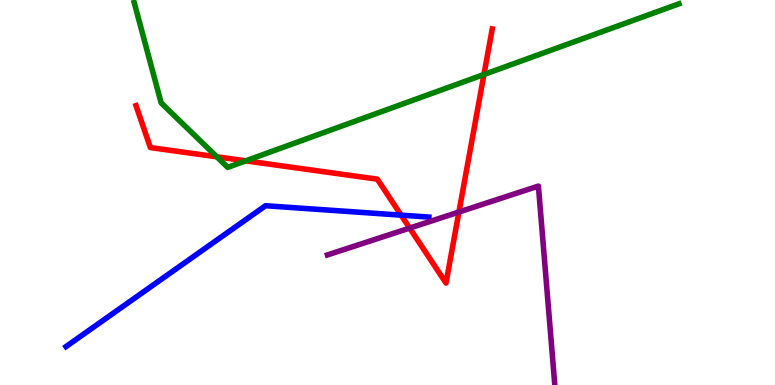[{'lines': ['blue', 'red'], 'intersections': [{'x': 5.18, 'y': 4.41}]}, {'lines': ['green', 'red'], 'intersections': [{'x': 2.8, 'y': 5.93}, {'x': 3.17, 'y': 5.82}, {'x': 6.24, 'y': 8.06}]}, {'lines': ['purple', 'red'], 'intersections': [{'x': 5.29, 'y': 4.08}, {'x': 5.92, 'y': 4.49}]}, {'lines': ['blue', 'green'], 'intersections': []}, {'lines': ['blue', 'purple'], 'intersections': []}, {'lines': ['green', 'purple'], 'intersections': []}]